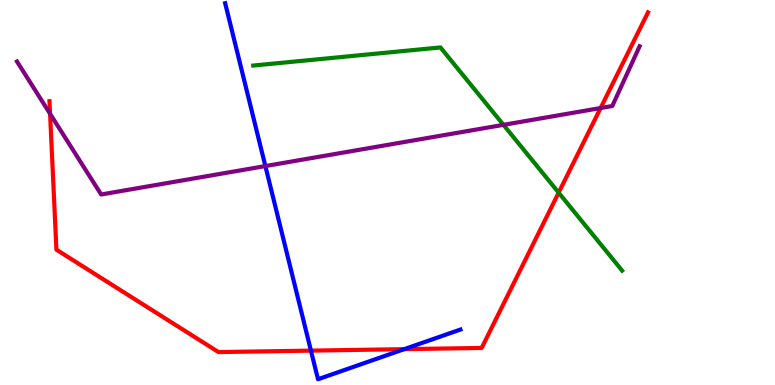[{'lines': ['blue', 'red'], 'intersections': [{'x': 4.01, 'y': 0.893}, {'x': 5.22, 'y': 0.931}]}, {'lines': ['green', 'red'], 'intersections': [{'x': 7.21, 'y': 5.0}]}, {'lines': ['purple', 'red'], 'intersections': [{'x': 0.646, 'y': 7.04}, {'x': 7.75, 'y': 7.19}]}, {'lines': ['blue', 'green'], 'intersections': []}, {'lines': ['blue', 'purple'], 'intersections': [{'x': 3.42, 'y': 5.69}]}, {'lines': ['green', 'purple'], 'intersections': [{'x': 6.5, 'y': 6.76}]}]